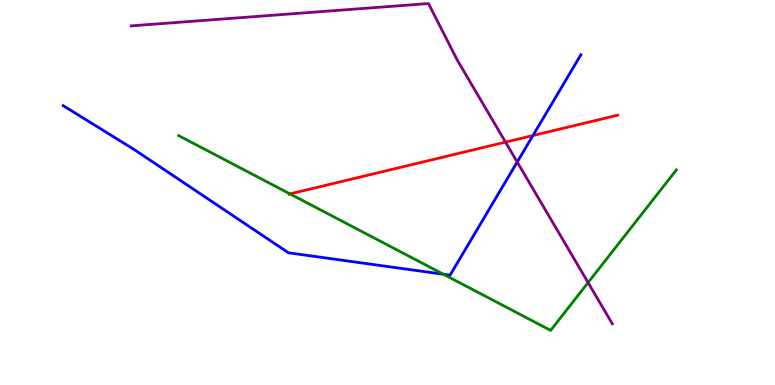[{'lines': ['blue', 'red'], 'intersections': [{'x': 6.88, 'y': 6.48}]}, {'lines': ['green', 'red'], 'intersections': [{'x': 3.74, 'y': 4.96}]}, {'lines': ['purple', 'red'], 'intersections': [{'x': 6.52, 'y': 6.31}]}, {'lines': ['blue', 'green'], 'intersections': [{'x': 5.72, 'y': 2.88}]}, {'lines': ['blue', 'purple'], 'intersections': [{'x': 6.67, 'y': 5.79}]}, {'lines': ['green', 'purple'], 'intersections': [{'x': 7.59, 'y': 2.66}]}]